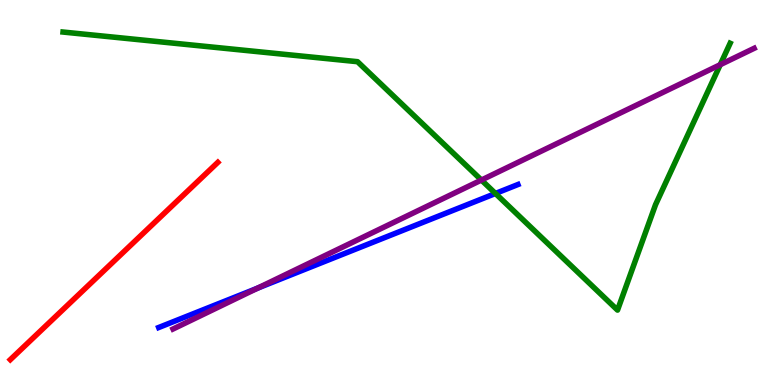[{'lines': ['blue', 'red'], 'intersections': []}, {'lines': ['green', 'red'], 'intersections': []}, {'lines': ['purple', 'red'], 'intersections': []}, {'lines': ['blue', 'green'], 'intersections': [{'x': 6.39, 'y': 4.97}]}, {'lines': ['blue', 'purple'], 'intersections': [{'x': 3.32, 'y': 2.52}]}, {'lines': ['green', 'purple'], 'intersections': [{'x': 6.21, 'y': 5.32}, {'x': 9.29, 'y': 8.32}]}]